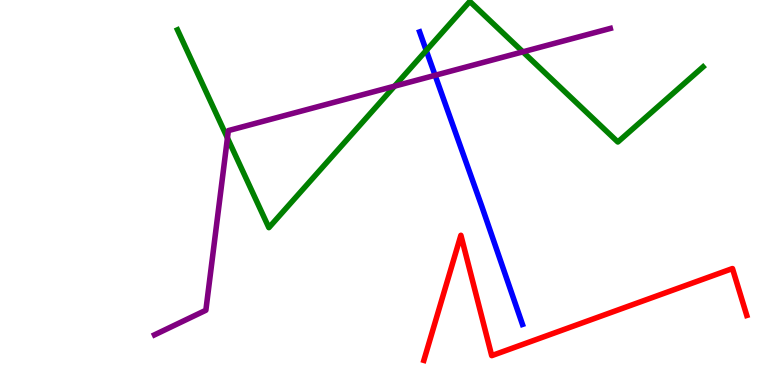[{'lines': ['blue', 'red'], 'intersections': []}, {'lines': ['green', 'red'], 'intersections': []}, {'lines': ['purple', 'red'], 'intersections': []}, {'lines': ['blue', 'green'], 'intersections': [{'x': 5.5, 'y': 8.69}]}, {'lines': ['blue', 'purple'], 'intersections': [{'x': 5.61, 'y': 8.04}]}, {'lines': ['green', 'purple'], 'intersections': [{'x': 2.93, 'y': 6.42}, {'x': 5.09, 'y': 7.76}, {'x': 6.75, 'y': 8.65}]}]